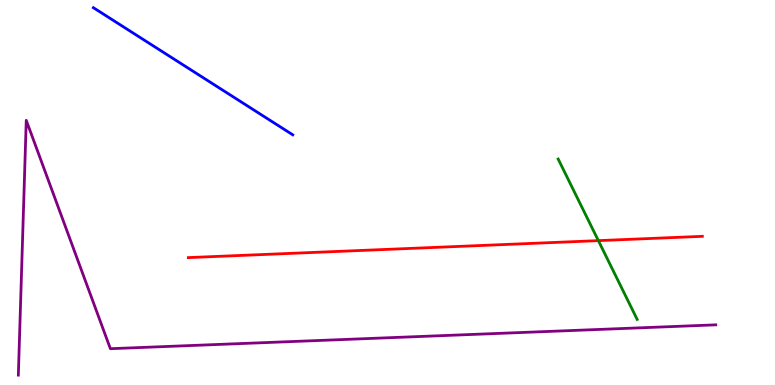[{'lines': ['blue', 'red'], 'intersections': []}, {'lines': ['green', 'red'], 'intersections': [{'x': 7.72, 'y': 3.75}]}, {'lines': ['purple', 'red'], 'intersections': []}, {'lines': ['blue', 'green'], 'intersections': []}, {'lines': ['blue', 'purple'], 'intersections': []}, {'lines': ['green', 'purple'], 'intersections': []}]